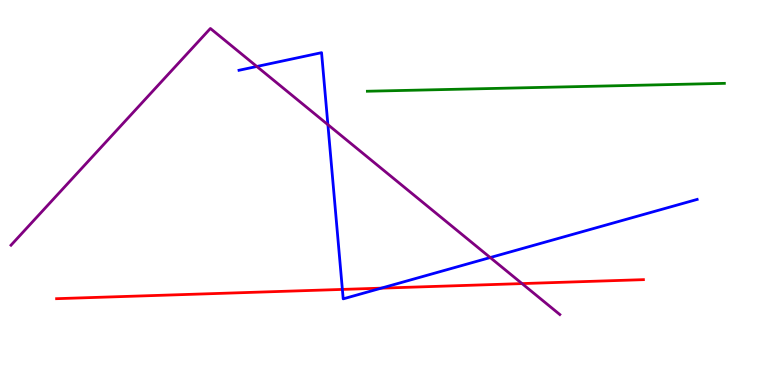[{'lines': ['blue', 'red'], 'intersections': [{'x': 4.42, 'y': 2.48}, {'x': 4.92, 'y': 2.52}]}, {'lines': ['green', 'red'], 'intersections': []}, {'lines': ['purple', 'red'], 'intersections': [{'x': 6.74, 'y': 2.63}]}, {'lines': ['blue', 'green'], 'intersections': []}, {'lines': ['blue', 'purple'], 'intersections': [{'x': 3.31, 'y': 8.27}, {'x': 4.23, 'y': 6.76}, {'x': 6.33, 'y': 3.31}]}, {'lines': ['green', 'purple'], 'intersections': []}]